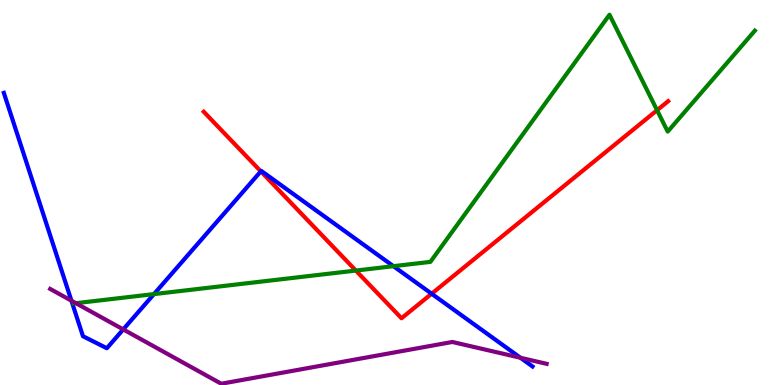[{'lines': ['blue', 'red'], 'intersections': [{'x': 3.37, 'y': 5.55}, {'x': 5.57, 'y': 2.37}]}, {'lines': ['green', 'red'], 'intersections': [{'x': 4.59, 'y': 2.97}, {'x': 8.48, 'y': 7.14}]}, {'lines': ['purple', 'red'], 'intersections': []}, {'lines': ['blue', 'green'], 'intersections': [{'x': 1.99, 'y': 2.36}, {'x': 5.08, 'y': 3.09}]}, {'lines': ['blue', 'purple'], 'intersections': [{'x': 0.922, 'y': 2.19}, {'x': 1.59, 'y': 1.44}, {'x': 6.72, 'y': 0.707}]}, {'lines': ['green', 'purple'], 'intersections': [{'x': 0.98, 'y': 2.12}]}]